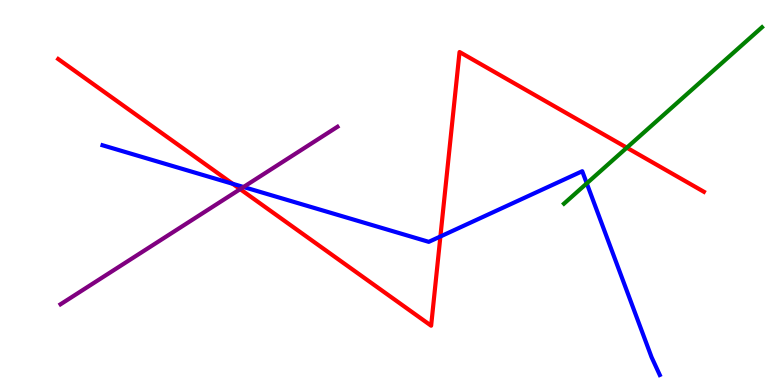[{'lines': ['blue', 'red'], 'intersections': [{'x': 3.0, 'y': 5.23}, {'x': 5.68, 'y': 3.86}]}, {'lines': ['green', 'red'], 'intersections': [{'x': 8.09, 'y': 6.16}]}, {'lines': ['purple', 'red'], 'intersections': [{'x': 3.1, 'y': 5.09}]}, {'lines': ['blue', 'green'], 'intersections': [{'x': 7.57, 'y': 5.24}]}, {'lines': ['blue', 'purple'], 'intersections': [{'x': 3.14, 'y': 5.14}]}, {'lines': ['green', 'purple'], 'intersections': []}]